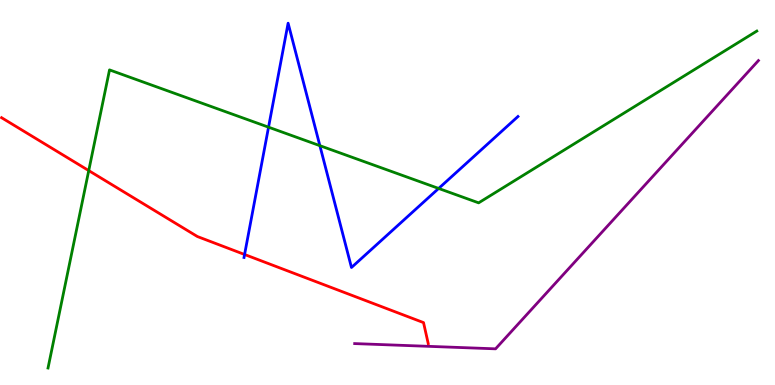[{'lines': ['blue', 'red'], 'intersections': [{'x': 3.16, 'y': 3.39}]}, {'lines': ['green', 'red'], 'intersections': [{'x': 1.15, 'y': 5.57}]}, {'lines': ['purple', 'red'], 'intersections': []}, {'lines': ['blue', 'green'], 'intersections': [{'x': 3.47, 'y': 6.7}, {'x': 4.13, 'y': 6.22}, {'x': 5.66, 'y': 5.11}]}, {'lines': ['blue', 'purple'], 'intersections': []}, {'lines': ['green', 'purple'], 'intersections': []}]